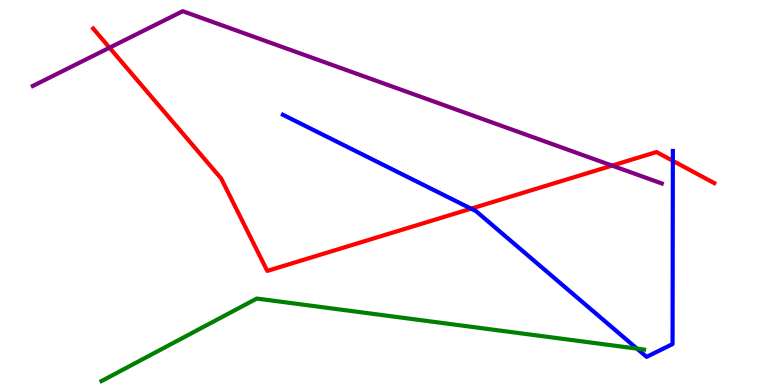[{'lines': ['blue', 'red'], 'intersections': [{'x': 6.08, 'y': 4.58}, {'x': 8.68, 'y': 5.82}]}, {'lines': ['green', 'red'], 'intersections': []}, {'lines': ['purple', 'red'], 'intersections': [{'x': 1.41, 'y': 8.76}, {'x': 7.9, 'y': 5.7}]}, {'lines': ['blue', 'green'], 'intersections': [{'x': 8.22, 'y': 0.945}]}, {'lines': ['blue', 'purple'], 'intersections': []}, {'lines': ['green', 'purple'], 'intersections': []}]